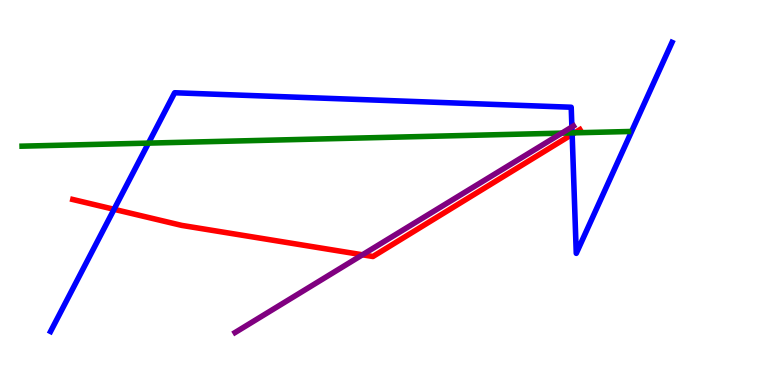[{'lines': ['blue', 'red'], 'intersections': [{'x': 1.47, 'y': 4.56}, {'x': 7.38, 'y': 6.51}]}, {'lines': ['green', 'red'], 'intersections': [{'x': 7.42, 'y': 6.55}]}, {'lines': ['purple', 'red'], 'intersections': [{'x': 4.68, 'y': 3.38}]}, {'lines': ['blue', 'green'], 'intersections': [{'x': 1.92, 'y': 6.28}, {'x': 7.38, 'y': 6.55}]}, {'lines': ['blue', 'purple'], 'intersections': [{'x': 7.38, 'y': 6.7}]}, {'lines': ['green', 'purple'], 'intersections': [{'x': 7.25, 'y': 6.54}]}]